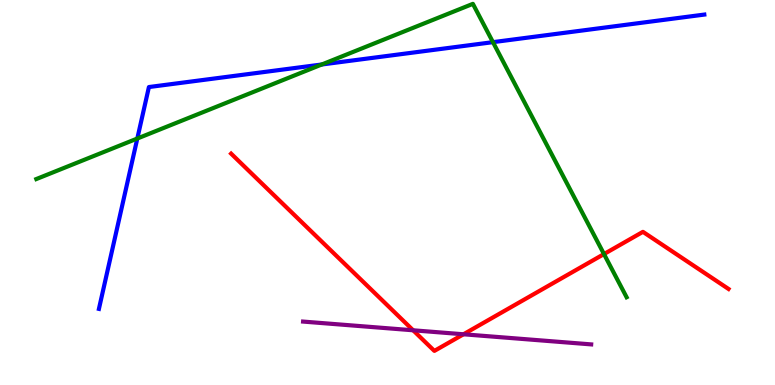[{'lines': ['blue', 'red'], 'intersections': []}, {'lines': ['green', 'red'], 'intersections': [{'x': 7.79, 'y': 3.4}]}, {'lines': ['purple', 'red'], 'intersections': [{'x': 5.33, 'y': 1.42}, {'x': 5.98, 'y': 1.32}]}, {'lines': ['blue', 'green'], 'intersections': [{'x': 1.77, 'y': 6.4}, {'x': 4.15, 'y': 8.32}, {'x': 6.36, 'y': 8.91}]}, {'lines': ['blue', 'purple'], 'intersections': []}, {'lines': ['green', 'purple'], 'intersections': []}]